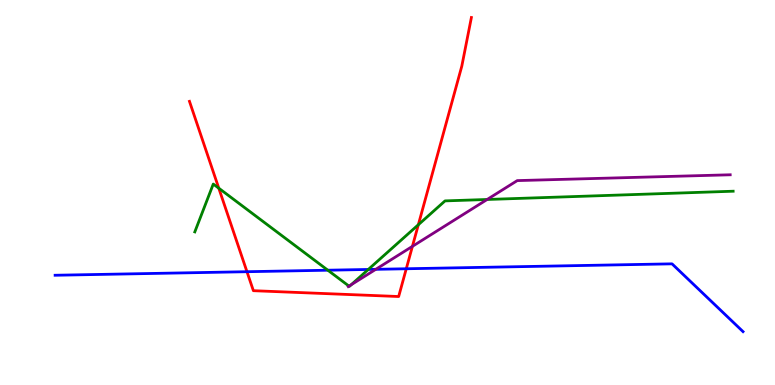[{'lines': ['blue', 'red'], 'intersections': [{'x': 3.19, 'y': 2.94}, {'x': 5.24, 'y': 3.02}]}, {'lines': ['green', 'red'], 'intersections': [{'x': 2.82, 'y': 5.11}, {'x': 5.4, 'y': 4.16}]}, {'lines': ['purple', 'red'], 'intersections': [{'x': 5.32, 'y': 3.6}]}, {'lines': ['blue', 'green'], 'intersections': [{'x': 4.23, 'y': 2.98}, {'x': 4.75, 'y': 3.0}]}, {'lines': ['blue', 'purple'], 'intersections': [{'x': 4.85, 'y': 3.0}]}, {'lines': ['green', 'purple'], 'intersections': [{'x': 4.5, 'y': 2.57}, {'x': 4.53, 'y': 2.6}, {'x': 6.29, 'y': 4.82}]}]